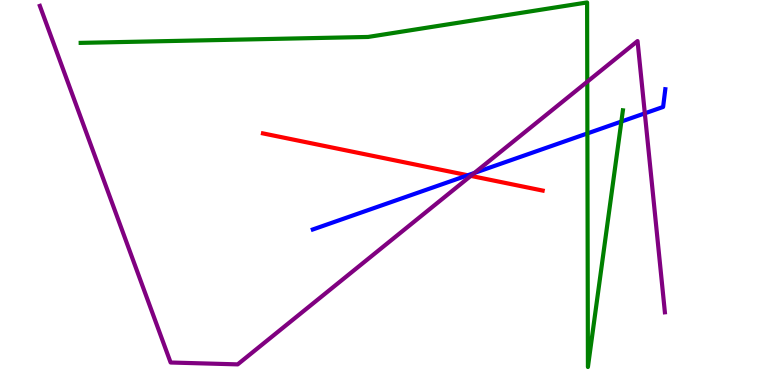[{'lines': ['blue', 'red'], 'intersections': [{'x': 6.04, 'y': 5.45}]}, {'lines': ['green', 'red'], 'intersections': []}, {'lines': ['purple', 'red'], 'intersections': [{'x': 6.07, 'y': 5.43}]}, {'lines': ['blue', 'green'], 'intersections': [{'x': 7.58, 'y': 6.53}, {'x': 8.02, 'y': 6.84}]}, {'lines': ['blue', 'purple'], 'intersections': [{'x': 6.12, 'y': 5.51}, {'x': 8.32, 'y': 7.06}]}, {'lines': ['green', 'purple'], 'intersections': [{'x': 7.58, 'y': 7.88}]}]